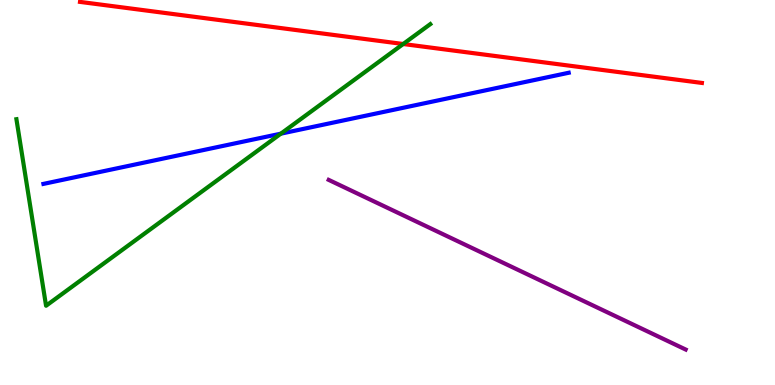[{'lines': ['blue', 'red'], 'intersections': []}, {'lines': ['green', 'red'], 'intersections': [{'x': 5.2, 'y': 8.86}]}, {'lines': ['purple', 'red'], 'intersections': []}, {'lines': ['blue', 'green'], 'intersections': [{'x': 3.62, 'y': 6.53}]}, {'lines': ['blue', 'purple'], 'intersections': []}, {'lines': ['green', 'purple'], 'intersections': []}]